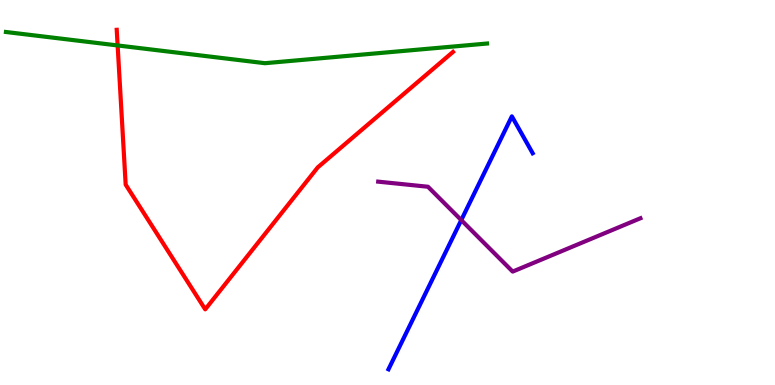[{'lines': ['blue', 'red'], 'intersections': []}, {'lines': ['green', 'red'], 'intersections': [{'x': 1.52, 'y': 8.82}]}, {'lines': ['purple', 'red'], 'intersections': []}, {'lines': ['blue', 'green'], 'intersections': []}, {'lines': ['blue', 'purple'], 'intersections': [{'x': 5.95, 'y': 4.28}]}, {'lines': ['green', 'purple'], 'intersections': []}]